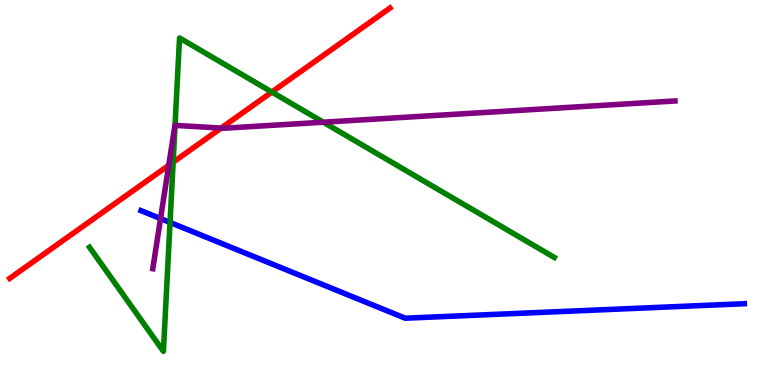[{'lines': ['blue', 'red'], 'intersections': []}, {'lines': ['green', 'red'], 'intersections': [{'x': 2.23, 'y': 5.79}, {'x': 3.51, 'y': 7.61}]}, {'lines': ['purple', 'red'], 'intersections': [{'x': 2.18, 'y': 5.71}, {'x': 2.85, 'y': 6.67}]}, {'lines': ['blue', 'green'], 'intersections': [{'x': 2.19, 'y': 4.22}]}, {'lines': ['blue', 'purple'], 'intersections': [{'x': 2.07, 'y': 4.32}]}, {'lines': ['green', 'purple'], 'intersections': [{'x': 2.26, 'y': 6.74}, {'x': 4.17, 'y': 6.83}]}]